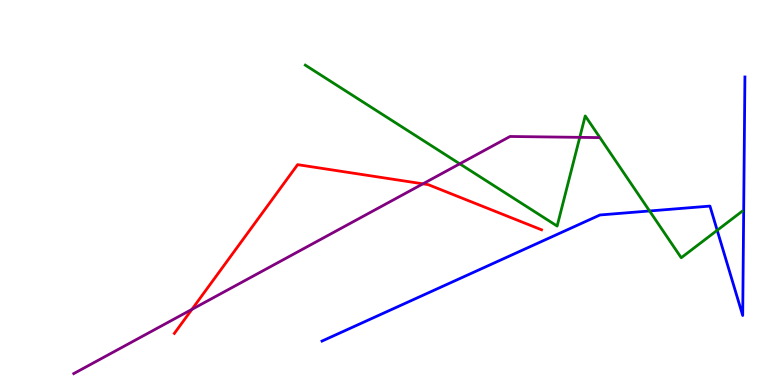[{'lines': ['blue', 'red'], 'intersections': []}, {'lines': ['green', 'red'], 'intersections': []}, {'lines': ['purple', 'red'], 'intersections': [{'x': 2.48, 'y': 1.96}, {'x': 5.46, 'y': 5.23}]}, {'lines': ['blue', 'green'], 'intersections': [{'x': 8.38, 'y': 4.52}, {'x': 9.25, 'y': 4.02}]}, {'lines': ['blue', 'purple'], 'intersections': []}, {'lines': ['green', 'purple'], 'intersections': [{'x': 5.93, 'y': 5.75}, {'x': 7.48, 'y': 6.43}]}]